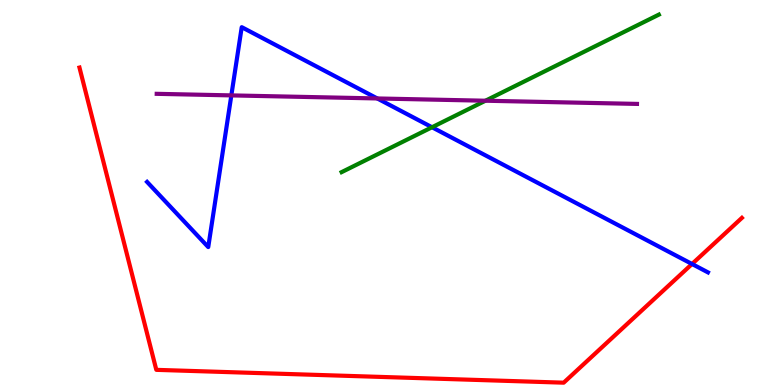[{'lines': ['blue', 'red'], 'intersections': [{'x': 8.93, 'y': 3.14}]}, {'lines': ['green', 'red'], 'intersections': []}, {'lines': ['purple', 'red'], 'intersections': []}, {'lines': ['blue', 'green'], 'intersections': [{'x': 5.57, 'y': 6.69}]}, {'lines': ['blue', 'purple'], 'intersections': [{'x': 2.99, 'y': 7.52}, {'x': 4.87, 'y': 7.44}]}, {'lines': ['green', 'purple'], 'intersections': [{'x': 6.26, 'y': 7.38}]}]